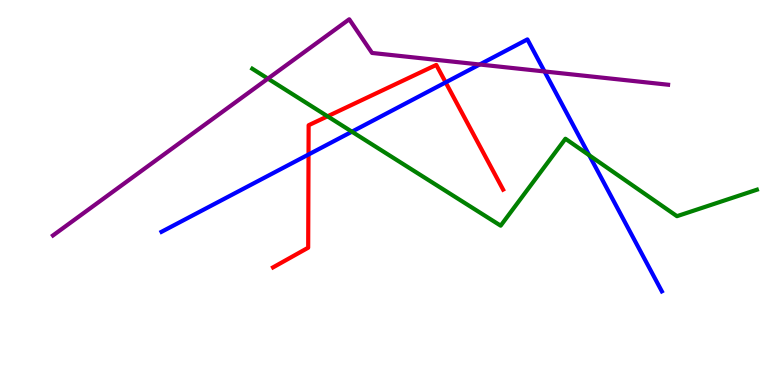[{'lines': ['blue', 'red'], 'intersections': [{'x': 3.98, 'y': 5.99}, {'x': 5.75, 'y': 7.86}]}, {'lines': ['green', 'red'], 'intersections': [{'x': 4.23, 'y': 6.98}]}, {'lines': ['purple', 'red'], 'intersections': []}, {'lines': ['blue', 'green'], 'intersections': [{'x': 4.54, 'y': 6.58}, {'x': 7.6, 'y': 5.97}]}, {'lines': ['blue', 'purple'], 'intersections': [{'x': 6.19, 'y': 8.32}, {'x': 7.03, 'y': 8.14}]}, {'lines': ['green', 'purple'], 'intersections': [{'x': 3.46, 'y': 7.96}]}]